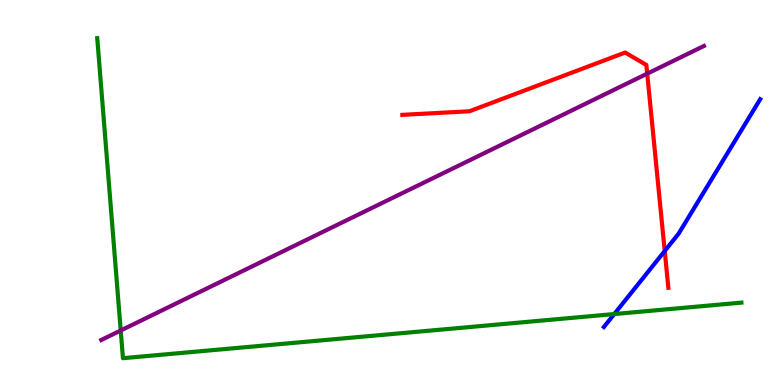[{'lines': ['blue', 'red'], 'intersections': [{'x': 8.58, 'y': 3.48}]}, {'lines': ['green', 'red'], 'intersections': []}, {'lines': ['purple', 'red'], 'intersections': [{'x': 8.35, 'y': 8.09}]}, {'lines': ['blue', 'green'], 'intersections': [{'x': 7.93, 'y': 1.84}]}, {'lines': ['blue', 'purple'], 'intersections': []}, {'lines': ['green', 'purple'], 'intersections': [{'x': 1.56, 'y': 1.42}]}]